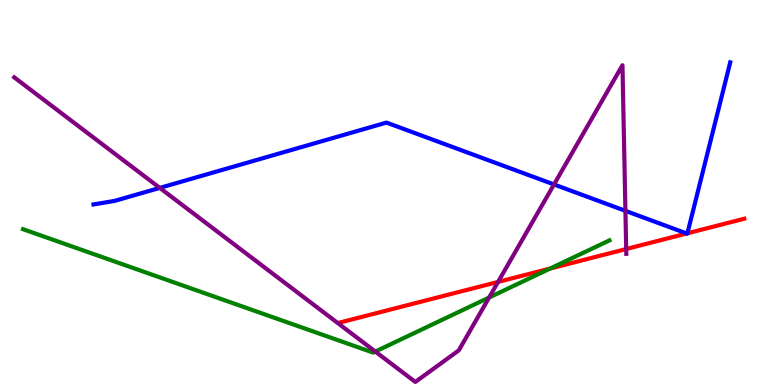[{'lines': ['blue', 'red'], 'intersections': [{'x': 8.86, 'y': 3.94}, {'x': 8.87, 'y': 3.94}]}, {'lines': ['green', 'red'], 'intersections': [{'x': 7.1, 'y': 3.02}]}, {'lines': ['purple', 'red'], 'intersections': [{'x': 6.43, 'y': 2.68}, {'x': 8.08, 'y': 3.53}]}, {'lines': ['blue', 'green'], 'intersections': []}, {'lines': ['blue', 'purple'], 'intersections': [{'x': 2.06, 'y': 5.12}, {'x': 7.15, 'y': 5.21}, {'x': 8.07, 'y': 4.52}]}, {'lines': ['green', 'purple'], 'intersections': [{'x': 4.84, 'y': 0.869}, {'x': 6.31, 'y': 2.27}]}]